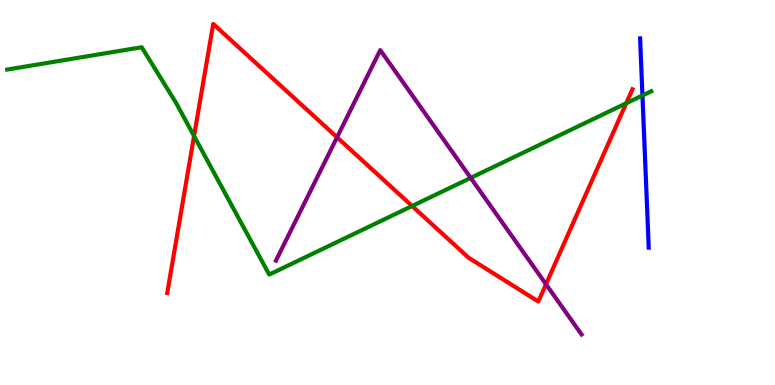[{'lines': ['blue', 'red'], 'intersections': []}, {'lines': ['green', 'red'], 'intersections': [{'x': 2.5, 'y': 6.47}, {'x': 5.32, 'y': 4.65}, {'x': 8.08, 'y': 7.32}]}, {'lines': ['purple', 'red'], 'intersections': [{'x': 4.35, 'y': 6.43}, {'x': 7.05, 'y': 2.62}]}, {'lines': ['blue', 'green'], 'intersections': [{'x': 8.29, 'y': 7.52}]}, {'lines': ['blue', 'purple'], 'intersections': []}, {'lines': ['green', 'purple'], 'intersections': [{'x': 6.07, 'y': 5.38}]}]